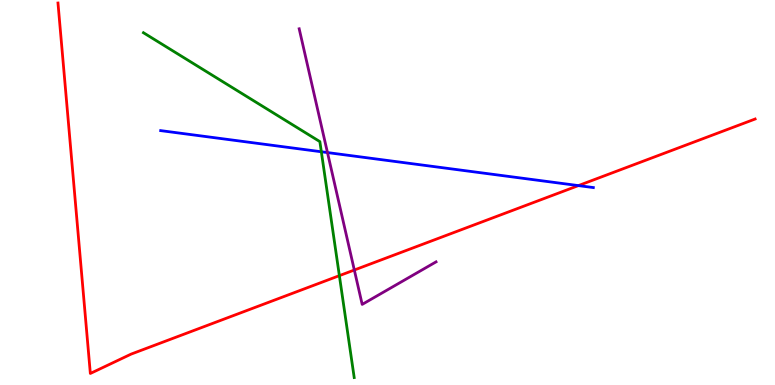[{'lines': ['blue', 'red'], 'intersections': [{'x': 7.46, 'y': 5.18}]}, {'lines': ['green', 'red'], 'intersections': [{'x': 4.38, 'y': 2.84}]}, {'lines': ['purple', 'red'], 'intersections': [{'x': 4.57, 'y': 2.99}]}, {'lines': ['blue', 'green'], 'intersections': [{'x': 4.15, 'y': 6.06}]}, {'lines': ['blue', 'purple'], 'intersections': [{'x': 4.23, 'y': 6.04}]}, {'lines': ['green', 'purple'], 'intersections': []}]